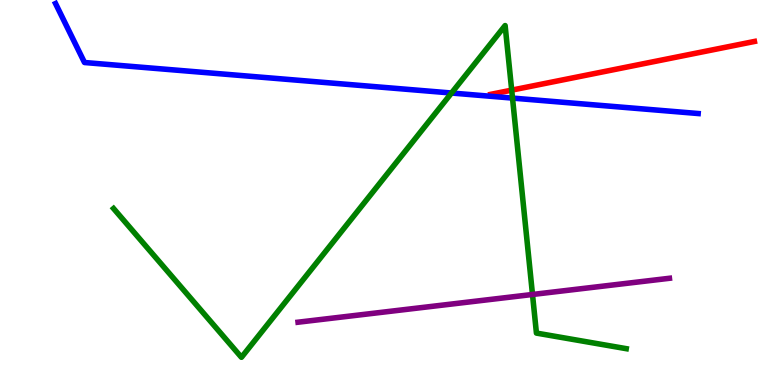[{'lines': ['blue', 'red'], 'intersections': []}, {'lines': ['green', 'red'], 'intersections': [{'x': 6.6, 'y': 7.66}]}, {'lines': ['purple', 'red'], 'intersections': []}, {'lines': ['blue', 'green'], 'intersections': [{'x': 5.83, 'y': 7.58}, {'x': 6.61, 'y': 7.45}]}, {'lines': ['blue', 'purple'], 'intersections': []}, {'lines': ['green', 'purple'], 'intersections': [{'x': 6.87, 'y': 2.35}]}]